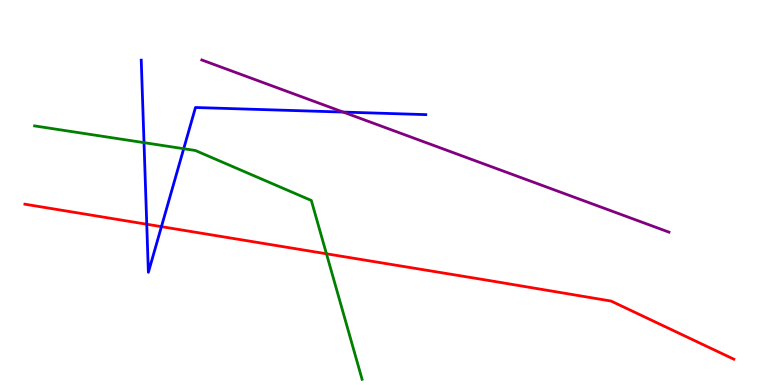[{'lines': ['blue', 'red'], 'intersections': [{'x': 1.89, 'y': 4.18}, {'x': 2.08, 'y': 4.11}]}, {'lines': ['green', 'red'], 'intersections': [{'x': 4.21, 'y': 3.41}]}, {'lines': ['purple', 'red'], 'intersections': []}, {'lines': ['blue', 'green'], 'intersections': [{'x': 1.86, 'y': 6.29}, {'x': 2.37, 'y': 6.14}]}, {'lines': ['blue', 'purple'], 'intersections': [{'x': 4.43, 'y': 7.09}]}, {'lines': ['green', 'purple'], 'intersections': []}]